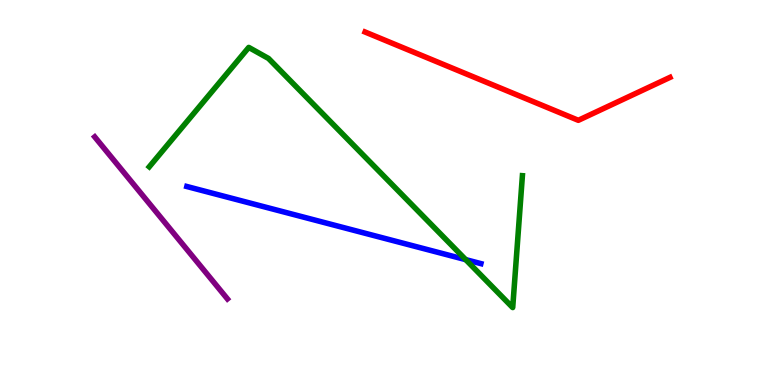[{'lines': ['blue', 'red'], 'intersections': []}, {'lines': ['green', 'red'], 'intersections': []}, {'lines': ['purple', 'red'], 'intersections': []}, {'lines': ['blue', 'green'], 'intersections': [{'x': 6.01, 'y': 3.26}]}, {'lines': ['blue', 'purple'], 'intersections': []}, {'lines': ['green', 'purple'], 'intersections': []}]